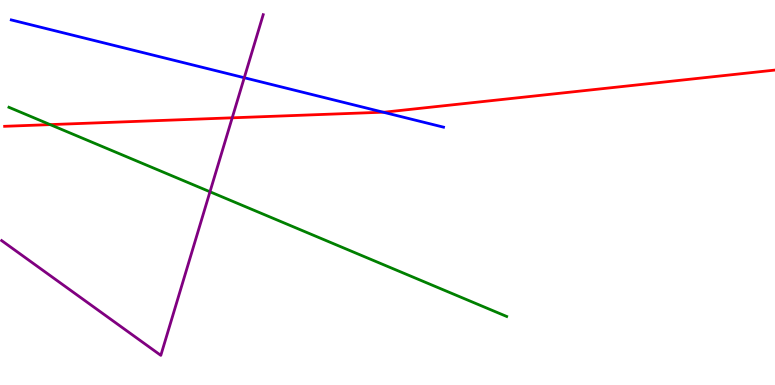[{'lines': ['blue', 'red'], 'intersections': [{'x': 4.94, 'y': 7.09}]}, {'lines': ['green', 'red'], 'intersections': [{'x': 0.647, 'y': 6.76}]}, {'lines': ['purple', 'red'], 'intersections': [{'x': 3.0, 'y': 6.94}]}, {'lines': ['blue', 'green'], 'intersections': []}, {'lines': ['blue', 'purple'], 'intersections': [{'x': 3.15, 'y': 7.98}]}, {'lines': ['green', 'purple'], 'intersections': [{'x': 2.71, 'y': 5.02}]}]